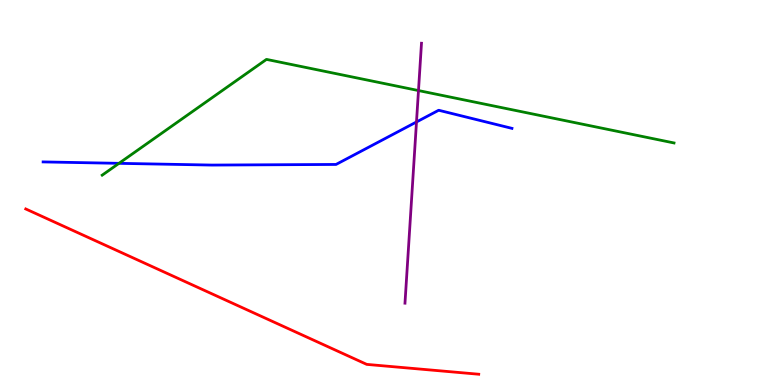[{'lines': ['blue', 'red'], 'intersections': []}, {'lines': ['green', 'red'], 'intersections': []}, {'lines': ['purple', 'red'], 'intersections': []}, {'lines': ['blue', 'green'], 'intersections': [{'x': 1.54, 'y': 5.76}]}, {'lines': ['blue', 'purple'], 'intersections': [{'x': 5.37, 'y': 6.83}]}, {'lines': ['green', 'purple'], 'intersections': [{'x': 5.4, 'y': 7.65}]}]